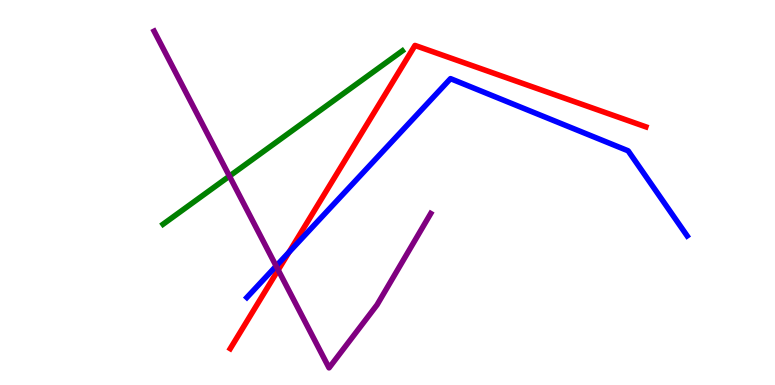[{'lines': ['blue', 'red'], 'intersections': [{'x': 3.73, 'y': 3.45}]}, {'lines': ['green', 'red'], 'intersections': []}, {'lines': ['purple', 'red'], 'intersections': [{'x': 3.59, 'y': 2.99}]}, {'lines': ['blue', 'green'], 'intersections': []}, {'lines': ['blue', 'purple'], 'intersections': [{'x': 3.56, 'y': 3.09}]}, {'lines': ['green', 'purple'], 'intersections': [{'x': 2.96, 'y': 5.43}]}]